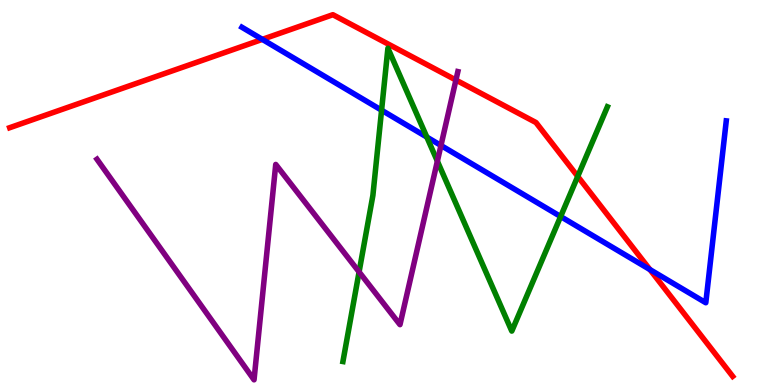[{'lines': ['blue', 'red'], 'intersections': [{'x': 3.38, 'y': 8.98}, {'x': 8.39, 'y': 3.0}]}, {'lines': ['green', 'red'], 'intersections': [{'x': 7.45, 'y': 5.42}]}, {'lines': ['purple', 'red'], 'intersections': [{'x': 5.88, 'y': 7.92}]}, {'lines': ['blue', 'green'], 'intersections': [{'x': 4.92, 'y': 7.14}, {'x': 5.51, 'y': 6.44}, {'x': 7.23, 'y': 4.38}]}, {'lines': ['blue', 'purple'], 'intersections': [{'x': 5.69, 'y': 6.22}]}, {'lines': ['green', 'purple'], 'intersections': [{'x': 4.63, 'y': 2.94}, {'x': 5.64, 'y': 5.81}]}]